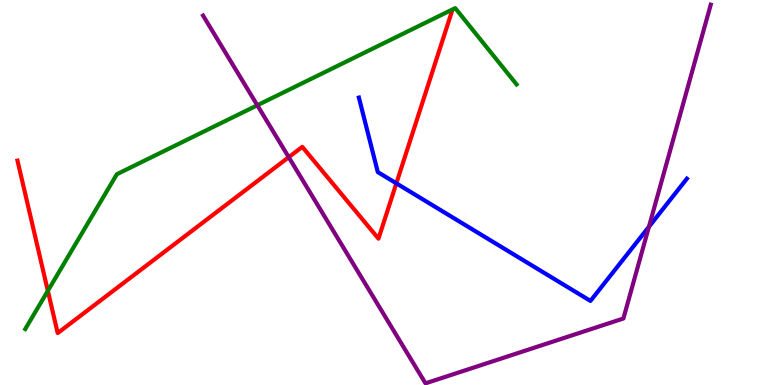[{'lines': ['blue', 'red'], 'intersections': [{'x': 5.11, 'y': 5.24}]}, {'lines': ['green', 'red'], 'intersections': [{'x': 0.617, 'y': 2.45}]}, {'lines': ['purple', 'red'], 'intersections': [{'x': 3.73, 'y': 5.92}]}, {'lines': ['blue', 'green'], 'intersections': []}, {'lines': ['blue', 'purple'], 'intersections': [{'x': 8.37, 'y': 4.11}]}, {'lines': ['green', 'purple'], 'intersections': [{'x': 3.32, 'y': 7.27}]}]